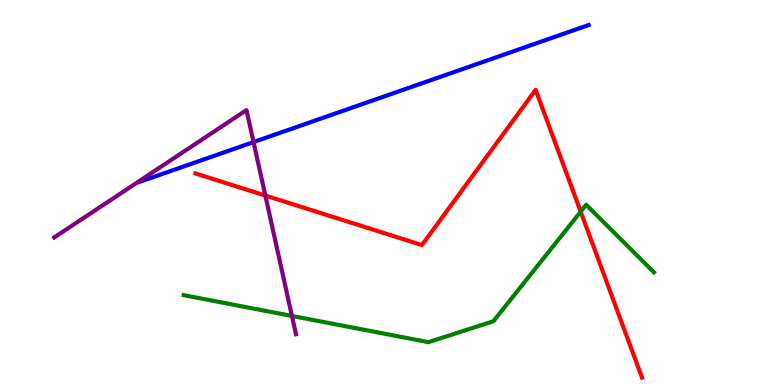[{'lines': ['blue', 'red'], 'intersections': []}, {'lines': ['green', 'red'], 'intersections': [{'x': 7.49, 'y': 4.5}]}, {'lines': ['purple', 'red'], 'intersections': [{'x': 3.42, 'y': 4.92}]}, {'lines': ['blue', 'green'], 'intersections': []}, {'lines': ['blue', 'purple'], 'intersections': [{'x': 3.27, 'y': 6.31}]}, {'lines': ['green', 'purple'], 'intersections': [{'x': 3.77, 'y': 1.79}]}]